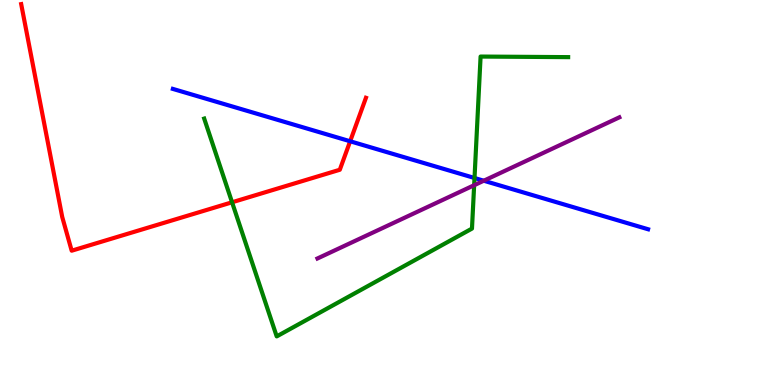[{'lines': ['blue', 'red'], 'intersections': [{'x': 4.52, 'y': 6.33}]}, {'lines': ['green', 'red'], 'intersections': [{'x': 2.99, 'y': 4.75}]}, {'lines': ['purple', 'red'], 'intersections': []}, {'lines': ['blue', 'green'], 'intersections': [{'x': 6.12, 'y': 5.38}]}, {'lines': ['blue', 'purple'], 'intersections': [{'x': 6.24, 'y': 5.31}]}, {'lines': ['green', 'purple'], 'intersections': [{'x': 6.12, 'y': 5.19}]}]